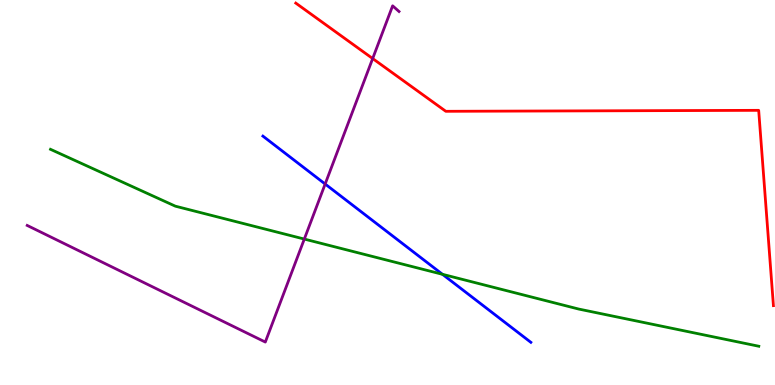[{'lines': ['blue', 'red'], 'intersections': []}, {'lines': ['green', 'red'], 'intersections': []}, {'lines': ['purple', 'red'], 'intersections': [{'x': 4.81, 'y': 8.48}]}, {'lines': ['blue', 'green'], 'intersections': [{'x': 5.71, 'y': 2.88}]}, {'lines': ['blue', 'purple'], 'intersections': [{'x': 4.2, 'y': 5.22}]}, {'lines': ['green', 'purple'], 'intersections': [{'x': 3.93, 'y': 3.79}]}]